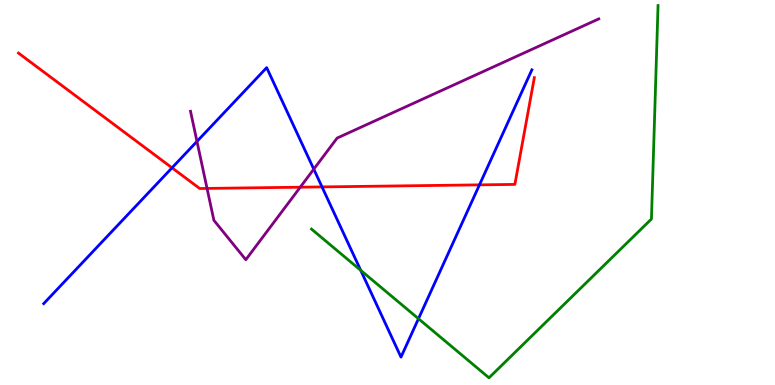[{'lines': ['blue', 'red'], 'intersections': [{'x': 2.22, 'y': 5.64}, {'x': 4.16, 'y': 5.15}, {'x': 6.19, 'y': 5.2}]}, {'lines': ['green', 'red'], 'intersections': []}, {'lines': ['purple', 'red'], 'intersections': [{'x': 2.67, 'y': 5.11}, {'x': 3.87, 'y': 5.14}]}, {'lines': ['blue', 'green'], 'intersections': [{'x': 4.65, 'y': 2.98}, {'x': 5.4, 'y': 1.72}]}, {'lines': ['blue', 'purple'], 'intersections': [{'x': 2.54, 'y': 6.33}, {'x': 4.05, 'y': 5.61}]}, {'lines': ['green', 'purple'], 'intersections': []}]